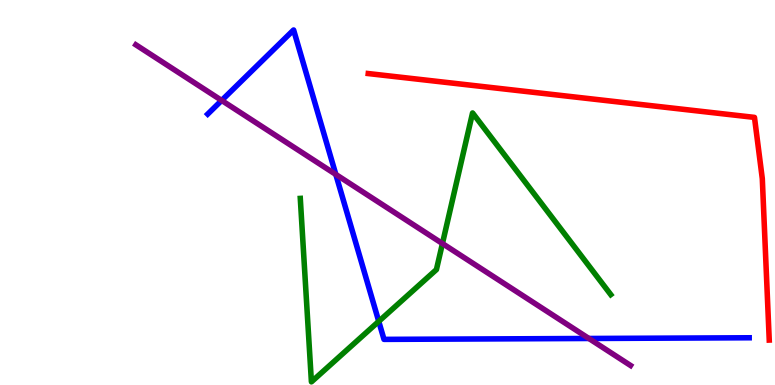[{'lines': ['blue', 'red'], 'intersections': []}, {'lines': ['green', 'red'], 'intersections': []}, {'lines': ['purple', 'red'], 'intersections': []}, {'lines': ['blue', 'green'], 'intersections': [{'x': 4.89, 'y': 1.65}]}, {'lines': ['blue', 'purple'], 'intersections': [{'x': 2.86, 'y': 7.39}, {'x': 4.33, 'y': 5.47}, {'x': 7.6, 'y': 1.21}]}, {'lines': ['green', 'purple'], 'intersections': [{'x': 5.71, 'y': 3.67}]}]